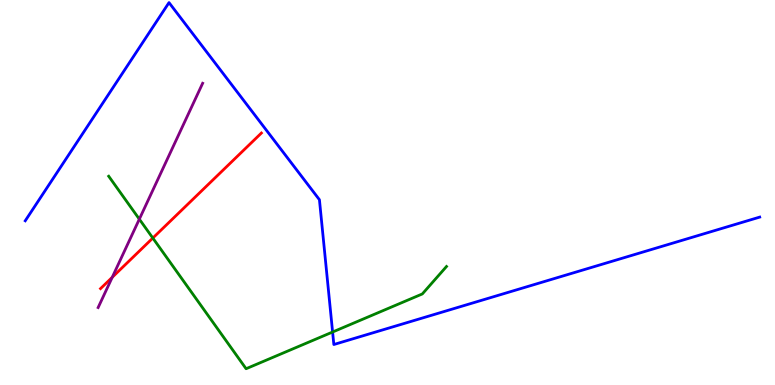[{'lines': ['blue', 'red'], 'intersections': []}, {'lines': ['green', 'red'], 'intersections': [{'x': 1.97, 'y': 3.82}]}, {'lines': ['purple', 'red'], 'intersections': [{'x': 1.45, 'y': 2.8}]}, {'lines': ['blue', 'green'], 'intersections': [{'x': 4.29, 'y': 1.38}]}, {'lines': ['blue', 'purple'], 'intersections': []}, {'lines': ['green', 'purple'], 'intersections': [{'x': 1.8, 'y': 4.31}]}]